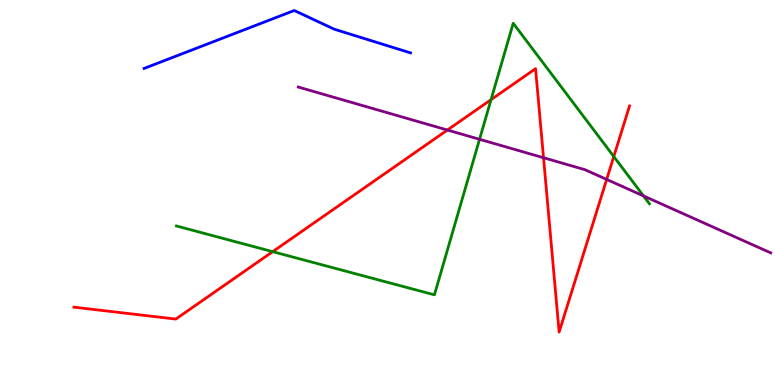[{'lines': ['blue', 'red'], 'intersections': []}, {'lines': ['green', 'red'], 'intersections': [{'x': 3.52, 'y': 3.46}, {'x': 6.34, 'y': 7.41}, {'x': 7.92, 'y': 5.93}]}, {'lines': ['purple', 'red'], 'intersections': [{'x': 5.77, 'y': 6.62}, {'x': 7.01, 'y': 5.9}, {'x': 7.83, 'y': 5.34}]}, {'lines': ['blue', 'green'], 'intersections': []}, {'lines': ['blue', 'purple'], 'intersections': []}, {'lines': ['green', 'purple'], 'intersections': [{'x': 6.19, 'y': 6.38}, {'x': 8.3, 'y': 4.91}]}]